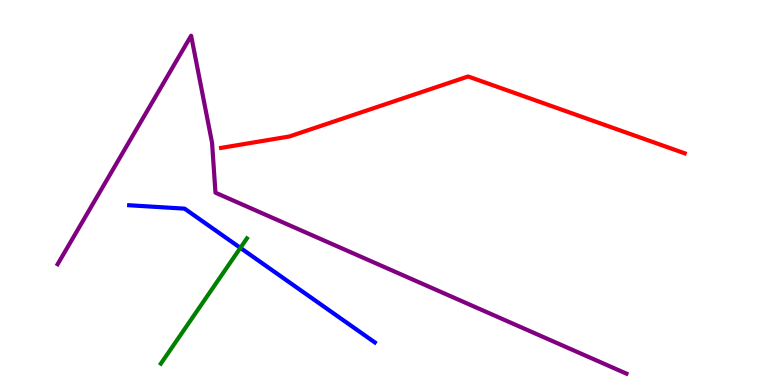[{'lines': ['blue', 'red'], 'intersections': []}, {'lines': ['green', 'red'], 'intersections': []}, {'lines': ['purple', 'red'], 'intersections': []}, {'lines': ['blue', 'green'], 'intersections': [{'x': 3.1, 'y': 3.56}]}, {'lines': ['blue', 'purple'], 'intersections': []}, {'lines': ['green', 'purple'], 'intersections': []}]